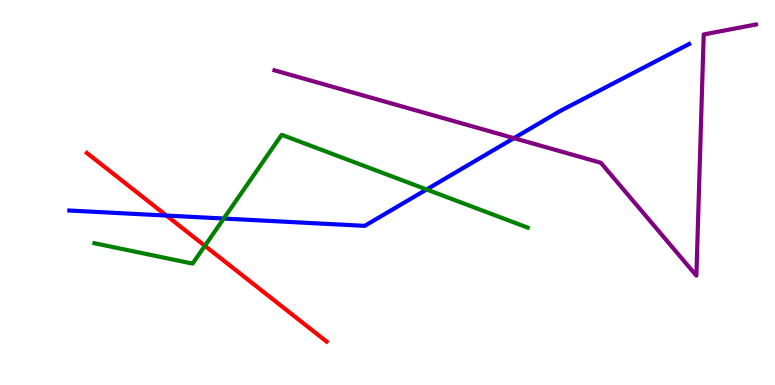[{'lines': ['blue', 'red'], 'intersections': [{'x': 2.15, 'y': 4.4}]}, {'lines': ['green', 'red'], 'intersections': [{'x': 2.64, 'y': 3.62}]}, {'lines': ['purple', 'red'], 'intersections': []}, {'lines': ['blue', 'green'], 'intersections': [{'x': 2.89, 'y': 4.32}, {'x': 5.5, 'y': 5.08}]}, {'lines': ['blue', 'purple'], 'intersections': [{'x': 6.63, 'y': 6.41}]}, {'lines': ['green', 'purple'], 'intersections': []}]